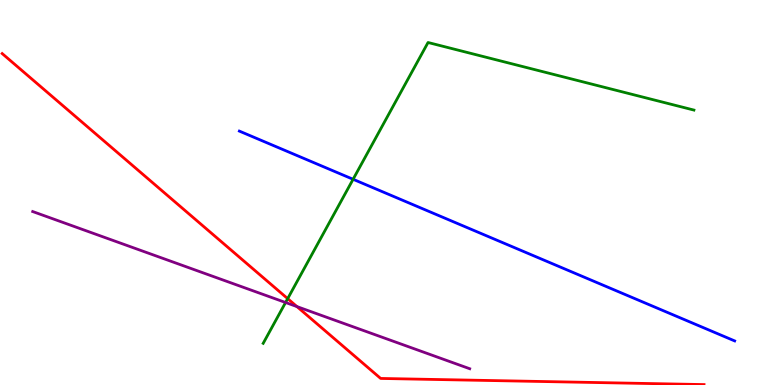[{'lines': ['blue', 'red'], 'intersections': []}, {'lines': ['green', 'red'], 'intersections': [{'x': 3.71, 'y': 2.24}]}, {'lines': ['purple', 'red'], 'intersections': [{'x': 3.83, 'y': 2.04}]}, {'lines': ['blue', 'green'], 'intersections': [{'x': 4.56, 'y': 5.34}]}, {'lines': ['blue', 'purple'], 'intersections': []}, {'lines': ['green', 'purple'], 'intersections': [{'x': 3.68, 'y': 2.14}]}]